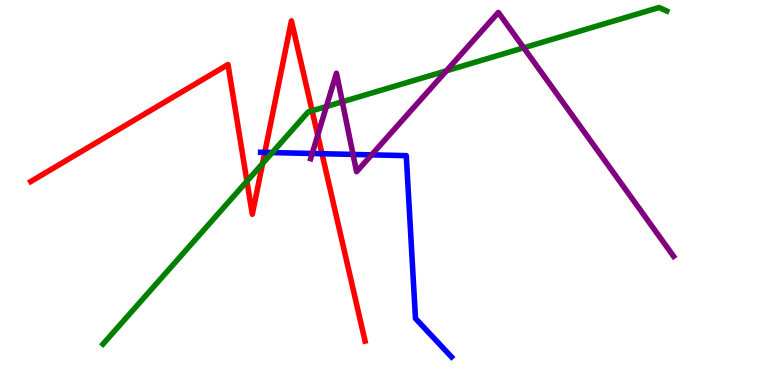[{'lines': ['blue', 'red'], 'intersections': [{'x': 3.42, 'y': 6.04}, {'x': 4.15, 'y': 6.01}]}, {'lines': ['green', 'red'], 'intersections': [{'x': 3.19, 'y': 5.29}, {'x': 3.39, 'y': 5.75}, {'x': 4.03, 'y': 7.12}]}, {'lines': ['purple', 'red'], 'intersections': [{'x': 4.1, 'y': 6.49}]}, {'lines': ['blue', 'green'], 'intersections': [{'x': 3.51, 'y': 6.04}]}, {'lines': ['blue', 'purple'], 'intersections': [{'x': 4.03, 'y': 6.01}, {'x': 4.56, 'y': 5.99}, {'x': 4.79, 'y': 5.98}]}, {'lines': ['green', 'purple'], 'intersections': [{'x': 4.21, 'y': 7.23}, {'x': 4.42, 'y': 7.36}, {'x': 5.76, 'y': 8.16}, {'x': 6.76, 'y': 8.76}]}]